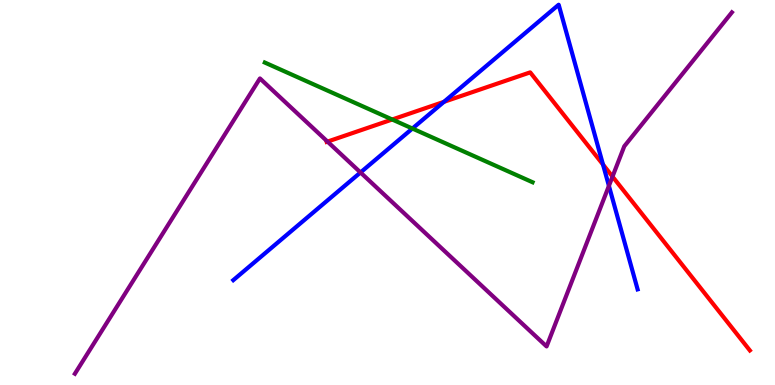[{'lines': ['blue', 'red'], 'intersections': [{'x': 5.73, 'y': 7.36}, {'x': 7.78, 'y': 5.73}]}, {'lines': ['green', 'red'], 'intersections': [{'x': 5.06, 'y': 6.9}]}, {'lines': ['purple', 'red'], 'intersections': [{'x': 4.23, 'y': 6.32}, {'x': 7.9, 'y': 5.41}]}, {'lines': ['blue', 'green'], 'intersections': [{'x': 5.32, 'y': 6.66}]}, {'lines': ['blue', 'purple'], 'intersections': [{'x': 4.65, 'y': 5.52}, {'x': 7.86, 'y': 5.17}]}, {'lines': ['green', 'purple'], 'intersections': []}]